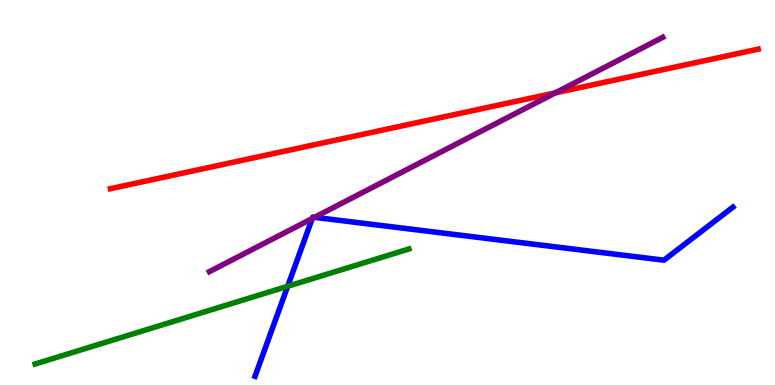[{'lines': ['blue', 'red'], 'intersections': []}, {'lines': ['green', 'red'], 'intersections': []}, {'lines': ['purple', 'red'], 'intersections': [{'x': 7.17, 'y': 7.59}]}, {'lines': ['blue', 'green'], 'intersections': [{'x': 3.71, 'y': 2.56}]}, {'lines': ['blue', 'purple'], 'intersections': [{'x': 4.03, 'y': 4.32}, {'x': 4.06, 'y': 4.36}]}, {'lines': ['green', 'purple'], 'intersections': []}]